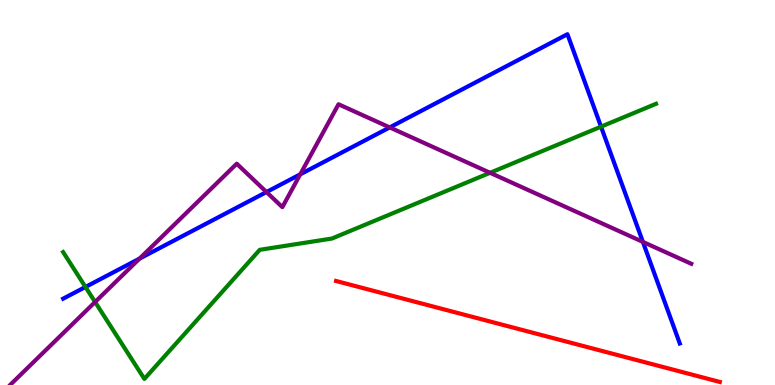[{'lines': ['blue', 'red'], 'intersections': []}, {'lines': ['green', 'red'], 'intersections': []}, {'lines': ['purple', 'red'], 'intersections': []}, {'lines': ['blue', 'green'], 'intersections': [{'x': 1.1, 'y': 2.55}, {'x': 7.76, 'y': 6.71}]}, {'lines': ['blue', 'purple'], 'intersections': [{'x': 1.8, 'y': 3.28}, {'x': 3.44, 'y': 5.01}, {'x': 3.87, 'y': 5.47}, {'x': 5.03, 'y': 6.69}, {'x': 8.3, 'y': 3.72}]}, {'lines': ['green', 'purple'], 'intersections': [{'x': 1.23, 'y': 2.16}, {'x': 6.32, 'y': 5.51}]}]